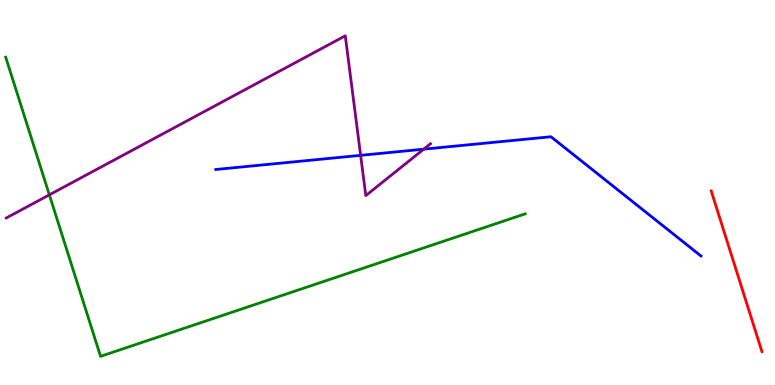[{'lines': ['blue', 'red'], 'intersections': []}, {'lines': ['green', 'red'], 'intersections': []}, {'lines': ['purple', 'red'], 'intersections': []}, {'lines': ['blue', 'green'], 'intersections': []}, {'lines': ['blue', 'purple'], 'intersections': [{'x': 4.65, 'y': 5.97}, {'x': 5.47, 'y': 6.13}]}, {'lines': ['green', 'purple'], 'intersections': [{'x': 0.637, 'y': 4.94}]}]